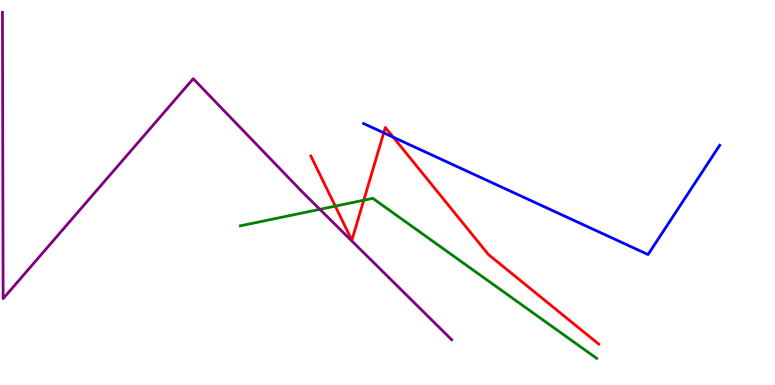[{'lines': ['blue', 'red'], 'intersections': [{'x': 4.95, 'y': 6.55}, {'x': 5.07, 'y': 6.44}]}, {'lines': ['green', 'red'], 'intersections': [{'x': 4.33, 'y': 4.65}, {'x': 4.69, 'y': 4.8}]}, {'lines': ['purple', 'red'], 'intersections': []}, {'lines': ['blue', 'green'], 'intersections': []}, {'lines': ['blue', 'purple'], 'intersections': []}, {'lines': ['green', 'purple'], 'intersections': [{'x': 4.13, 'y': 4.56}]}]